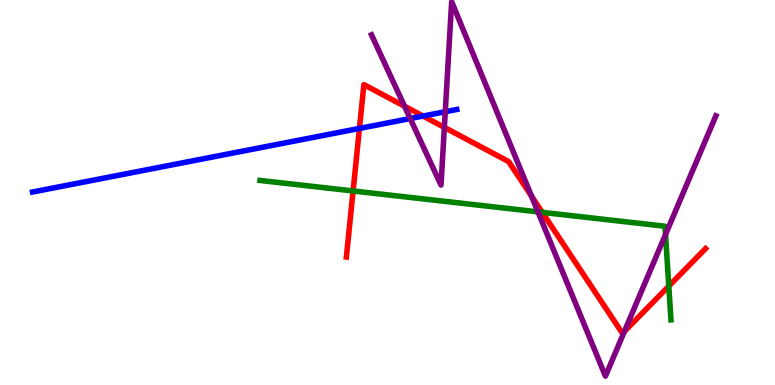[{'lines': ['blue', 'red'], 'intersections': [{'x': 4.64, 'y': 6.66}, {'x': 5.46, 'y': 6.99}]}, {'lines': ['green', 'red'], 'intersections': [{'x': 4.56, 'y': 5.04}, {'x': 7.0, 'y': 4.48}, {'x': 8.63, 'y': 2.57}]}, {'lines': ['purple', 'red'], 'intersections': [{'x': 5.22, 'y': 7.24}, {'x': 5.73, 'y': 6.69}, {'x': 6.86, 'y': 4.91}, {'x': 8.06, 'y': 1.39}]}, {'lines': ['blue', 'green'], 'intersections': []}, {'lines': ['blue', 'purple'], 'intersections': [{'x': 5.29, 'y': 6.92}, {'x': 5.75, 'y': 7.1}]}, {'lines': ['green', 'purple'], 'intersections': [{'x': 6.94, 'y': 4.5}, {'x': 8.59, 'y': 3.91}]}]